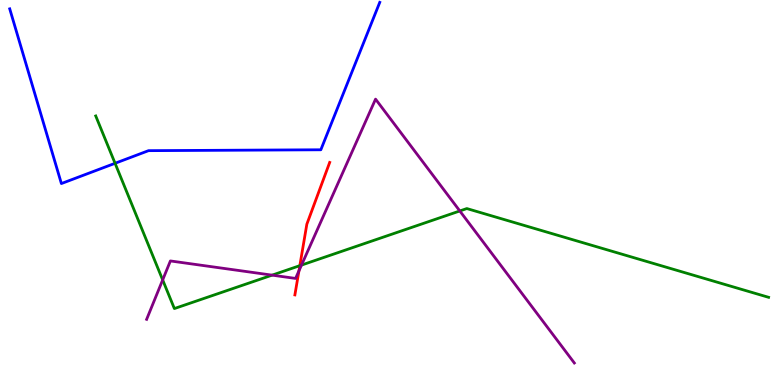[{'lines': ['blue', 'red'], 'intersections': []}, {'lines': ['green', 'red'], 'intersections': [{'x': 3.87, 'y': 3.1}]}, {'lines': ['purple', 'red'], 'intersections': [{'x': 3.86, 'y': 2.97}]}, {'lines': ['blue', 'green'], 'intersections': [{'x': 1.48, 'y': 5.76}]}, {'lines': ['blue', 'purple'], 'intersections': []}, {'lines': ['green', 'purple'], 'intersections': [{'x': 2.1, 'y': 2.73}, {'x': 3.51, 'y': 2.85}, {'x': 3.89, 'y': 3.11}, {'x': 5.93, 'y': 4.52}]}]